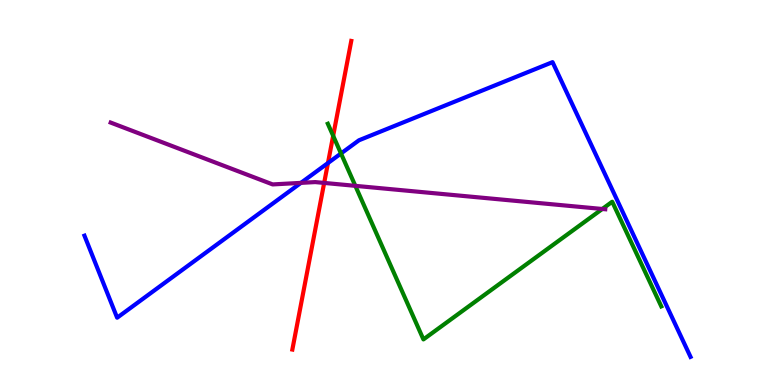[{'lines': ['blue', 'red'], 'intersections': [{'x': 4.23, 'y': 5.77}]}, {'lines': ['green', 'red'], 'intersections': [{'x': 4.3, 'y': 6.47}]}, {'lines': ['purple', 'red'], 'intersections': [{'x': 4.18, 'y': 5.25}]}, {'lines': ['blue', 'green'], 'intersections': [{'x': 4.4, 'y': 6.01}]}, {'lines': ['blue', 'purple'], 'intersections': [{'x': 3.88, 'y': 5.25}]}, {'lines': ['green', 'purple'], 'intersections': [{'x': 4.59, 'y': 5.17}, {'x': 7.77, 'y': 4.57}]}]